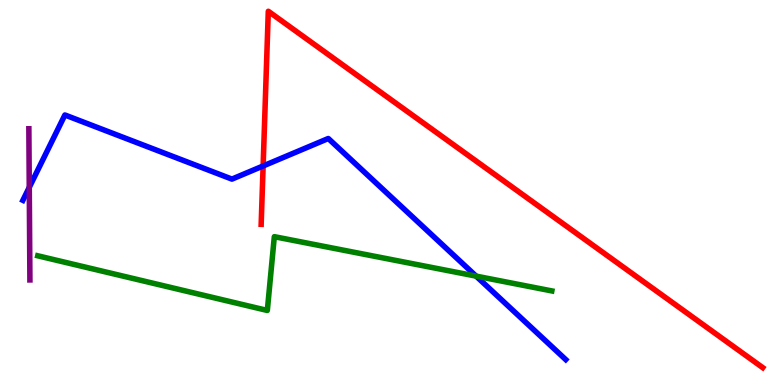[{'lines': ['blue', 'red'], 'intersections': [{'x': 3.4, 'y': 5.69}]}, {'lines': ['green', 'red'], 'intersections': []}, {'lines': ['purple', 'red'], 'intersections': []}, {'lines': ['blue', 'green'], 'intersections': [{'x': 6.14, 'y': 2.83}]}, {'lines': ['blue', 'purple'], 'intersections': [{'x': 0.378, 'y': 5.13}]}, {'lines': ['green', 'purple'], 'intersections': []}]